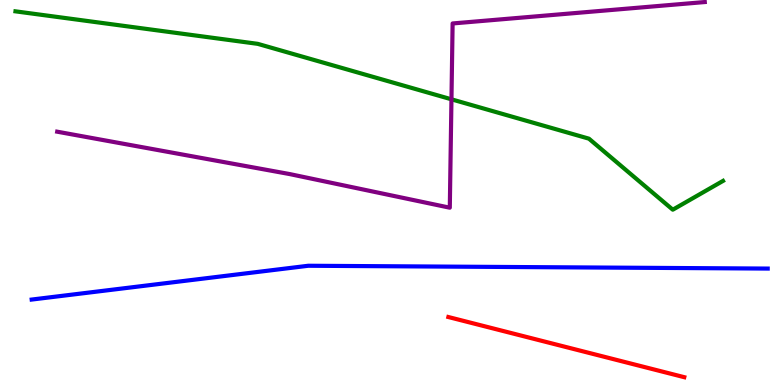[{'lines': ['blue', 'red'], 'intersections': []}, {'lines': ['green', 'red'], 'intersections': []}, {'lines': ['purple', 'red'], 'intersections': []}, {'lines': ['blue', 'green'], 'intersections': []}, {'lines': ['blue', 'purple'], 'intersections': []}, {'lines': ['green', 'purple'], 'intersections': [{'x': 5.83, 'y': 7.42}]}]